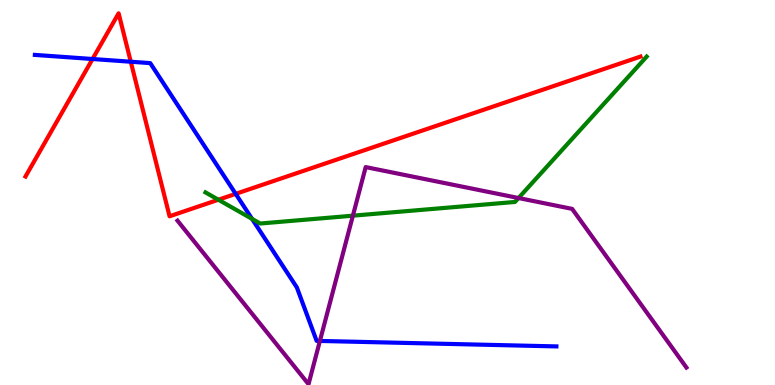[{'lines': ['blue', 'red'], 'intersections': [{'x': 1.19, 'y': 8.47}, {'x': 1.69, 'y': 8.4}, {'x': 3.04, 'y': 4.96}]}, {'lines': ['green', 'red'], 'intersections': [{'x': 2.82, 'y': 4.81}]}, {'lines': ['purple', 'red'], 'intersections': []}, {'lines': ['blue', 'green'], 'intersections': [{'x': 3.25, 'y': 4.31}]}, {'lines': ['blue', 'purple'], 'intersections': [{'x': 4.13, 'y': 1.14}]}, {'lines': ['green', 'purple'], 'intersections': [{'x': 4.55, 'y': 4.4}, {'x': 6.69, 'y': 4.86}]}]